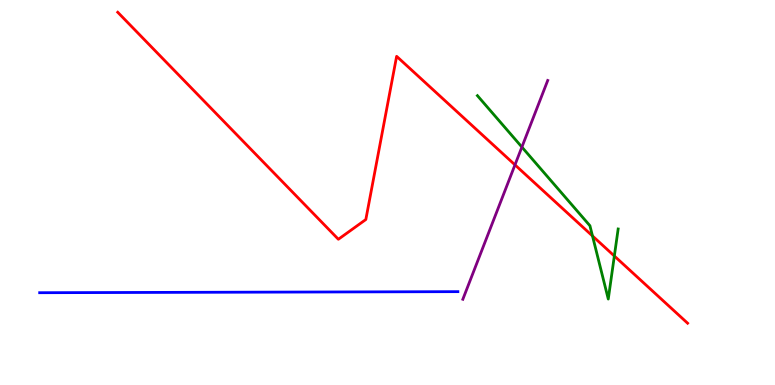[{'lines': ['blue', 'red'], 'intersections': []}, {'lines': ['green', 'red'], 'intersections': [{'x': 7.65, 'y': 3.87}, {'x': 7.93, 'y': 3.35}]}, {'lines': ['purple', 'red'], 'intersections': [{'x': 6.64, 'y': 5.72}]}, {'lines': ['blue', 'green'], 'intersections': []}, {'lines': ['blue', 'purple'], 'intersections': []}, {'lines': ['green', 'purple'], 'intersections': [{'x': 6.73, 'y': 6.18}]}]